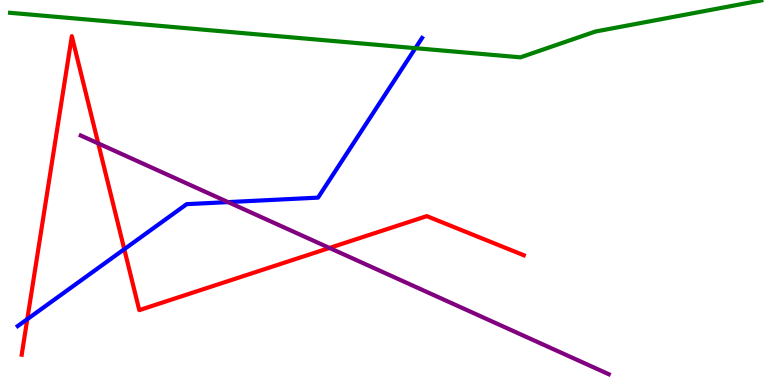[{'lines': ['blue', 'red'], 'intersections': [{'x': 0.352, 'y': 1.71}, {'x': 1.6, 'y': 3.53}]}, {'lines': ['green', 'red'], 'intersections': []}, {'lines': ['purple', 'red'], 'intersections': [{'x': 1.27, 'y': 6.28}, {'x': 4.25, 'y': 3.56}]}, {'lines': ['blue', 'green'], 'intersections': [{'x': 5.36, 'y': 8.75}]}, {'lines': ['blue', 'purple'], 'intersections': [{'x': 2.94, 'y': 4.75}]}, {'lines': ['green', 'purple'], 'intersections': []}]